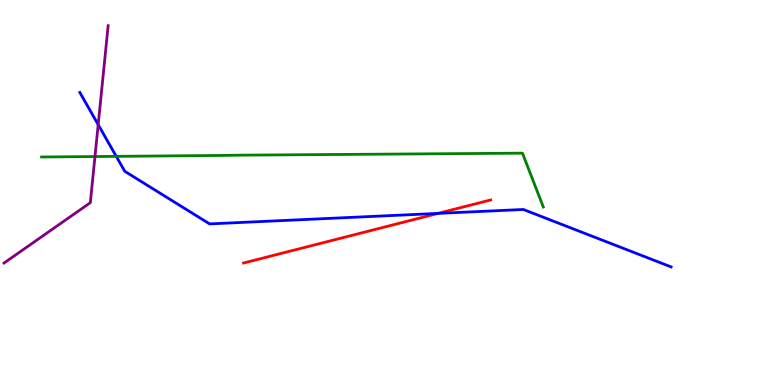[{'lines': ['blue', 'red'], 'intersections': [{'x': 5.65, 'y': 4.46}]}, {'lines': ['green', 'red'], 'intersections': []}, {'lines': ['purple', 'red'], 'intersections': []}, {'lines': ['blue', 'green'], 'intersections': [{'x': 1.5, 'y': 5.94}]}, {'lines': ['blue', 'purple'], 'intersections': [{'x': 1.27, 'y': 6.76}]}, {'lines': ['green', 'purple'], 'intersections': [{'x': 1.23, 'y': 5.93}]}]